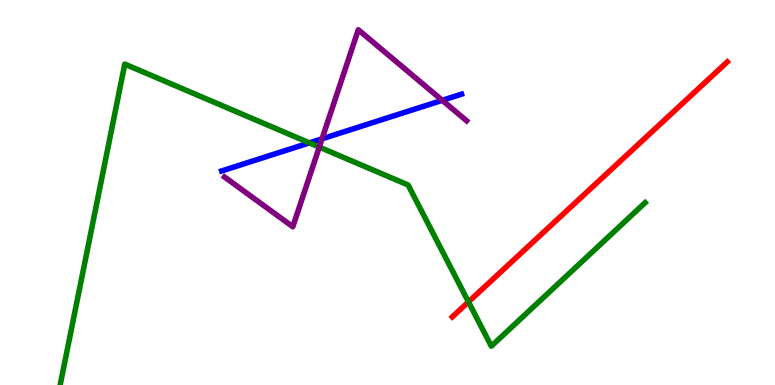[{'lines': ['blue', 'red'], 'intersections': []}, {'lines': ['green', 'red'], 'intersections': [{'x': 6.04, 'y': 2.16}]}, {'lines': ['purple', 'red'], 'intersections': []}, {'lines': ['blue', 'green'], 'intersections': [{'x': 3.99, 'y': 6.29}]}, {'lines': ['blue', 'purple'], 'intersections': [{'x': 4.16, 'y': 6.39}, {'x': 5.71, 'y': 7.39}]}, {'lines': ['green', 'purple'], 'intersections': [{'x': 4.12, 'y': 6.18}]}]